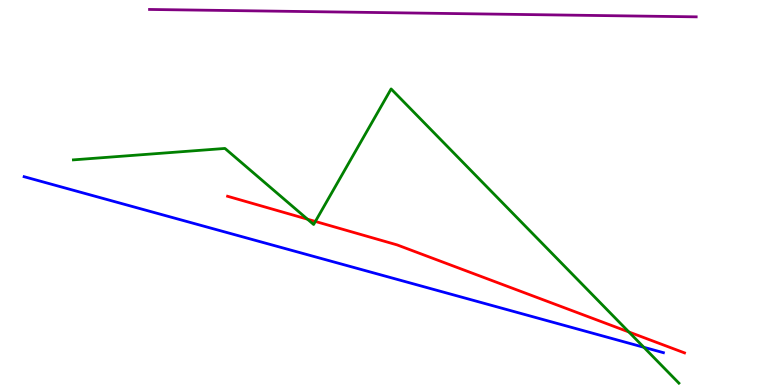[{'lines': ['blue', 'red'], 'intersections': []}, {'lines': ['green', 'red'], 'intersections': [{'x': 3.97, 'y': 4.31}, {'x': 4.07, 'y': 4.25}, {'x': 8.11, 'y': 1.38}]}, {'lines': ['purple', 'red'], 'intersections': []}, {'lines': ['blue', 'green'], 'intersections': [{'x': 8.31, 'y': 0.98}]}, {'lines': ['blue', 'purple'], 'intersections': []}, {'lines': ['green', 'purple'], 'intersections': []}]